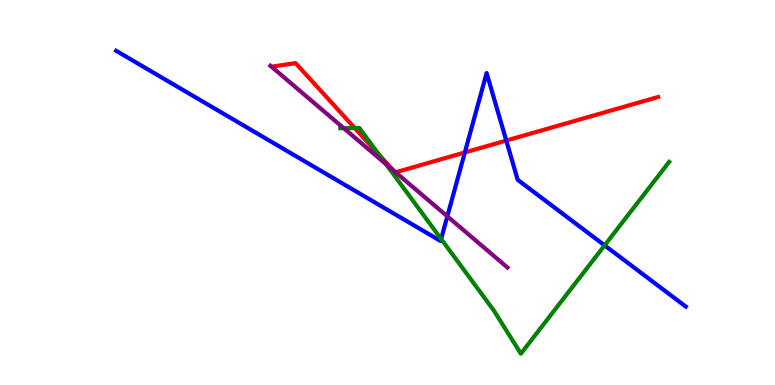[{'lines': ['blue', 'red'], 'intersections': [{'x': 6.0, 'y': 6.04}, {'x': 6.53, 'y': 6.35}]}, {'lines': ['green', 'red'], 'intersections': [{'x': 4.58, 'y': 6.67}, {'x': 4.89, 'y': 5.97}]}, {'lines': ['purple', 'red'], 'intersections': [{'x': 5.07, 'y': 5.58}, {'x': 5.1, 'y': 5.52}]}, {'lines': ['blue', 'green'], 'intersections': [{'x': 5.69, 'y': 3.79}, {'x': 7.8, 'y': 3.63}]}, {'lines': ['blue', 'purple'], 'intersections': [{'x': 5.77, 'y': 4.38}]}, {'lines': ['green', 'purple'], 'intersections': [{'x': 4.44, 'y': 6.67}, {'x': 4.98, 'y': 5.74}]}]